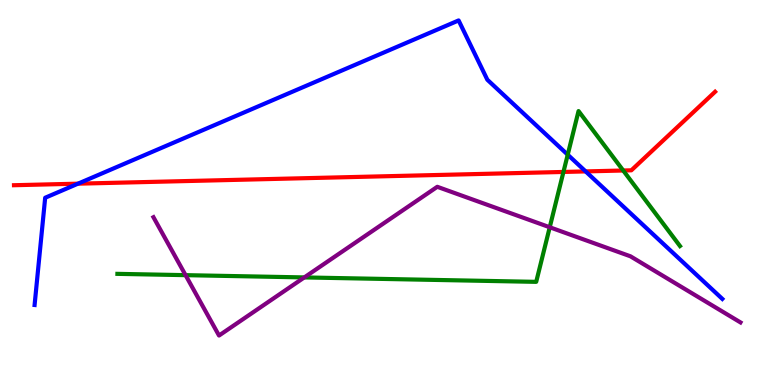[{'lines': ['blue', 'red'], 'intersections': [{'x': 1.01, 'y': 5.23}, {'x': 7.56, 'y': 5.55}]}, {'lines': ['green', 'red'], 'intersections': [{'x': 7.27, 'y': 5.53}, {'x': 8.04, 'y': 5.57}]}, {'lines': ['purple', 'red'], 'intersections': []}, {'lines': ['blue', 'green'], 'intersections': [{'x': 7.33, 'y': 5.98}]}, {'lines': ['blue', 'purple'], 'intersections': []}, {'lines': ['green', 'purple'], 'intersections': [{'x': 2.39, 'y': 2.85}, {'x': 3.93, 'y': 2.79}, {'x': 7.09, 'y': 4.1}]}]